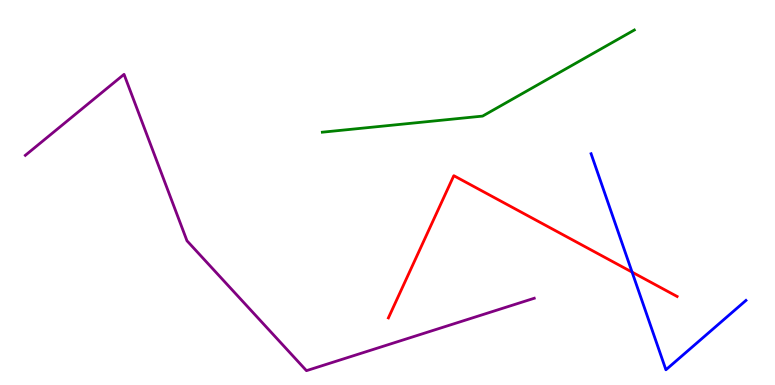[{'lines': ['blue', 'red'], 'intersections': [{'x': 8.16, 'y': 2.93}]}, {'lines': ['green', 'red'], 'intersections': []}, {'lines': ['purple', 'red'], 'intersections': []}, {'lines': ['blue', 'green'], 'intersections': []}, {'lines': ['blue', 'purple'], 'intersections': []}, {'lines': ['green', 'purple'], 'intersections': []}]